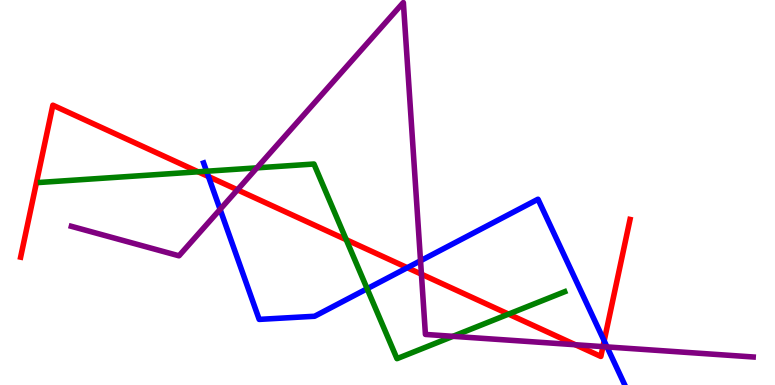[{'lines': ['blue', 'red'], 'intersections': [{'x': 2.69, 'y': 5.41}, {'x': 5.26, 'y': 3.05}, {'x': 7.8, 'y': 1.15}]}, {'lines': ['green', 'red'], 'intersections': [{'x': 2.56, 'y': 5.54}, {'x': 4.47, 'y': 3.77}, {'x': 6.56, 'y': 1.84}]}, {'lines': ['purple', 'red'], 'intersections': [{'x': 3.06, 'y': 5.07}, {'x': 5.44, 'y': 2.88}, {'x': 7.42, 'y': 1.05}, {'x': 7.78, 'y': 0.996}]}, {'lines': ['blue', 'green'], 'intersections': [{'x': 2.67, 'y': 5.55}, {'x': 4.74, 'y': 2.5}]}, {'lines': ['blue', 'purple'], 'intersections': [{'x': 2.84, 'y': 4.56}, {'x': 5.43, 'y': 3.23}, {'x': 7.83, 'y': 0.989}]}, {'lines': ['green', 'purple'], 'intersections': [{'x': 3.31, 'y': 5.64}, {'x': 5.84, 'y': 1.26}]}]